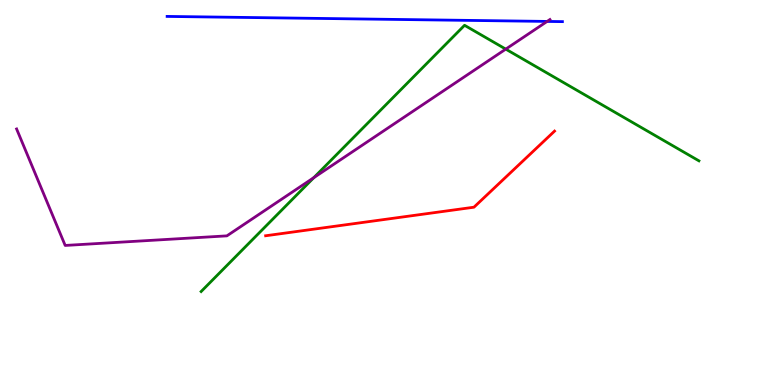[{'lines': ['blue', 'red'], 'intersections': []}, {'lines': ['green', 'red'], 'intersections': []}, {'lines': ['purple', 'red'], 'intersections': []}, {'lines': ['blue', 'green'], 'intersections': []}, {'lines': ['blue', 'purple'], 'intersections': [{'x': 7.06, 'y': 9.44}]}, {'lines': ['green', 'purple'], 'intersections': [{'x': 4.05, 'y': 5.39}, {'x': 6.53, 'y': 8.72}]}]